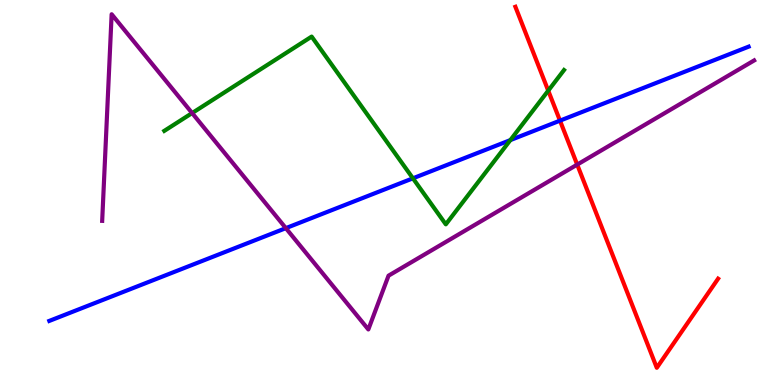[{'lines': ['blue', 'red'], 'intersections': [{'x': 7.23, 'y': 6.87}]}, {'lines': ['green', 'red'], 'intersections': [{'x': 7.07, 'y': 7.65}]}, {'lines': ['purple', 'red'], 'intersections': [{'x': 7.45, 'y': 5.72}]}, {'lines': ['blue', 'green'], 'intersections': [{'x': 5.33, 'y': 5.37}, {'x': 6.59, 'y': 6.36}]}, {'lines': ['blue', 'purple'], 'intersections': [{'x': 3.69, 'y': 4.07}]}, {'lines': ['green', 'purple'], 'intersections': [{'x': 2.48, 'y': 7.06}]}]